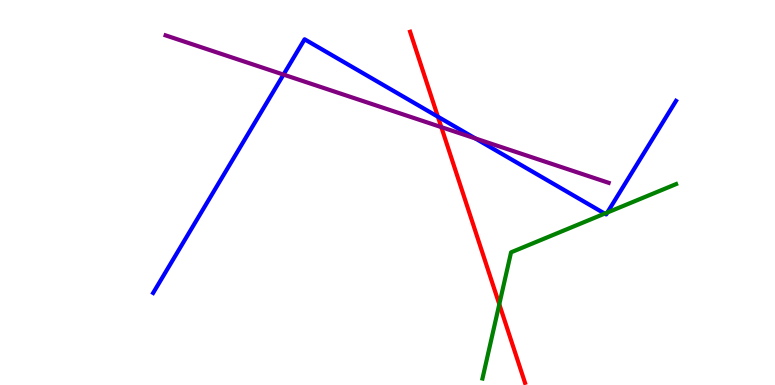[{'lines': ['blue', 'red'], 'intersections': [{'x': 5.65, 'y': 6.97}]}, {'lines': ['green', 'red'], 'intersections': [{'x': 6.44, 'y': 2.1}]}, {'lines': ['purple', 'red'], 'intersections': [{'x': 5.69, 'y': 6.7}]}, {'lines': ['blue', 'green'], 'intersections': [{'x': 7.8, 'y': 4.45}, {'x': 7.84, 'y': 4.48}]}, {'lines': ['blue', 'purple'], 'intersections': [{'x': 3.66, 'y': 8.06}, {'x': 6.13, 'y': 6.4}]}, {'lines': ['green', 'purple'], 'intersections': []}]